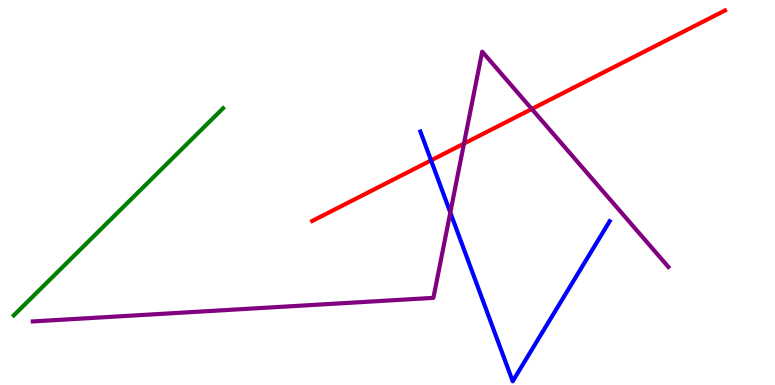[{'lines': ['blue', 'red'], 'intersections': [{'x': 5.56, 'y': 5.83}]}, {'lines': ['green', 'red'], 'intersections': []}, {'lines': ['purple', 'red'], 'intersections': [{'x': 5.99, 'y': 6.27}, {'x': 6.86, 'y': 7.17}]}, {'lines': ['blue', 'green'], 'intersections': []}, {'lines': ['blue', 'purple'], 'intersections': [{'x': 5.81, 'y': 4.48}]}, {'lines': ['green', 'purple'], 'intersections': []}]